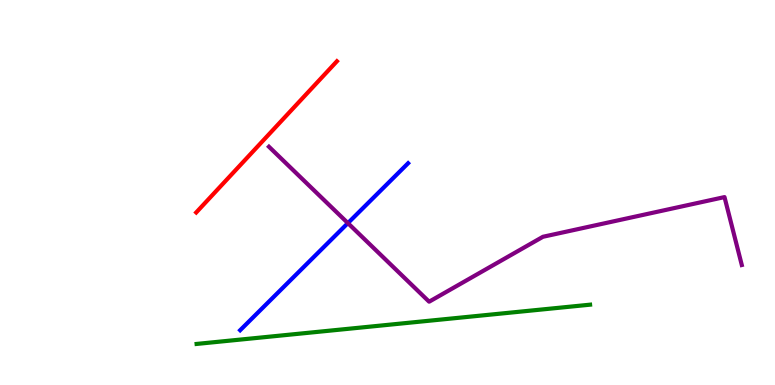[{'lines': ['blue', 'red'], 'intersections': []}, {'lines': ['green', 'red'], 'intersections': []}, {'lines': ['purple', 'red'], 'intersections': []}, {'lines': ['blue', 'green'], 'intersections': []}, {'lines': ['blue', 'purple'], 'intersections': [{'x': 4.49, 'y': 4.2}]}, {'lines': ['green', 'purple'], 'intersections': []}]